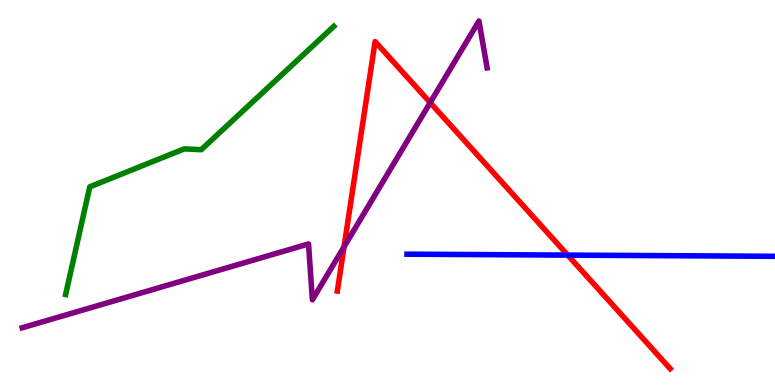[{'lines': ['blue', 'red'], 'intersections': [{'x': 7.33, 'y': 3.37}]}, {'lines': ['green', 'red'], 'intersections': []}, {'lines': ['purple', 'red'], 'intersections': [{'x': 4.44, 'y': 3.59}, {'x': 5.55, 'y': 7.33}]}, {'lines': ['blue', 'green'], 'intersections': []}, {'lines': ['blue', 'purple'], 'intersections': []}, {'lines': ['green', 'purple'], 'intersections': []}]